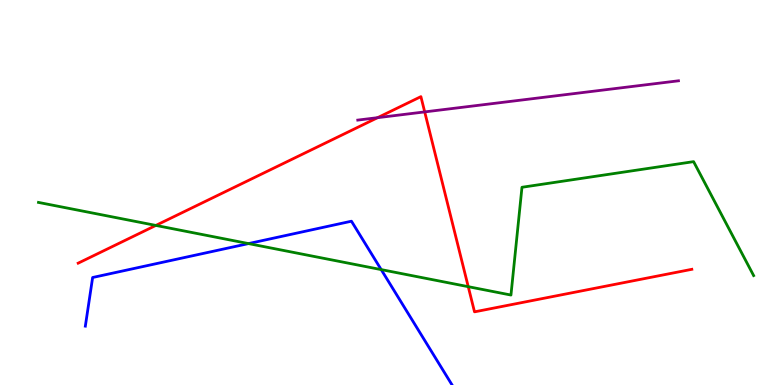[{'lines': ['blue', 'red'], 'intersections': []}, {'lines': ['green', 'red'], 'intersections': [{'x': 2.01, 'y': 4.14}, {'x': 6.04, 'y': 2.55}]}, {'lines': ['purple', 'red'], 'intersections': [{'x': 4.87, 'y': 6.94}, {'x': 5.48, 'y': 7.09}]}, {'lines': ['blue', 'green'], 'intersections': [{'x': 3.21, 'y': 3.67}, {'x': 4.92, 'y': 3.0}]}, {'lines': ['blue', 'purple'], 'intersections': []}, {'lines': ['green', 'purple'], 'intersections': []}]